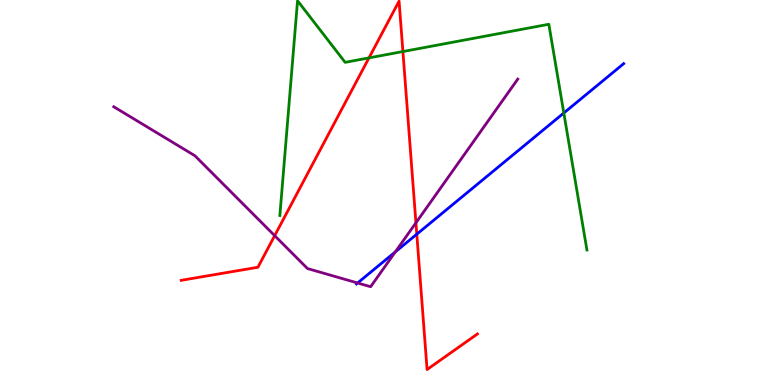[{'lines': ['blue', 'red'], 'intersections': [{'x': 5.38, 'y': 3.92}]}, {'lines': ['green', 'red'], 'intersections': [{'x': 4.76, 'y': 8.5}, {'x': 5.2, 'y': 8.66}]}, {'lines': ['purple', 'red'], 'intersections': [{'x': 3.54, 'y': 3.88}, {'x': 5.37, 'y': 4.21}]}, {'lines': ['blue', 'green'], 'intersections': [{'x': 7.28, 'y': 7.06}]}, {'lines': ['blue', 'purple'], 'intersections': [{'x': 4.61, 'y': 2.65}, {'x': 5.1, 'y': 3.46}]}, {'lines': ['green', 'purple'], 'intersections': []}]